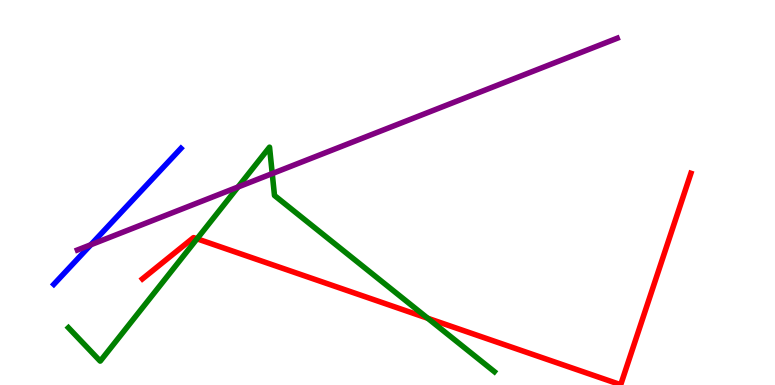[{'lines': ['blue', 'red'], 'intersections': []}, {'lines': ['green', 'red'], 'intersections': [{'x': 2.54, 'y': 3.8}, {'x': 5.52, 'y': 1.73}]}, {'lines': ['purple', 'red'], 'intersections': []}, {'lines': ['blue', 'green'], 'intersections': []}, {'lines': ['blue', 'purple'], 'intersections': [{'x': 1.17, 'y': 3.64}]}, {'lines': ['green', 'purple'], 'intersections': [{'x': 3.07, 'y': 5.14}, {'x': 3.51, 'y': 5.49}]}]